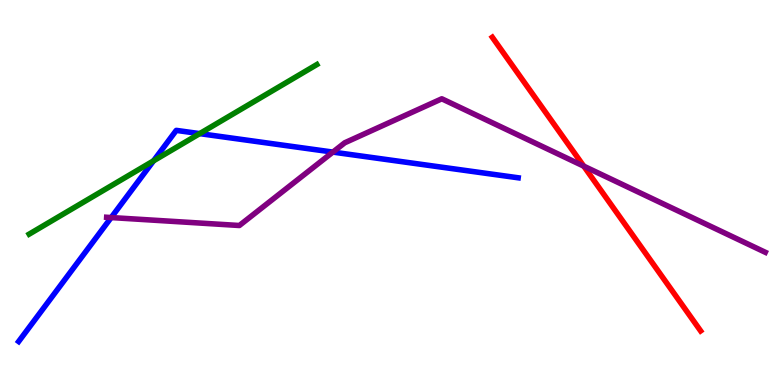[{'lines': ['blue', 'red'], 'intersections': []}, {'lines': ['green', 'red'], 'intersections': []}, {'lines': ['purple', 'red'], 'intersections': [{'x': 7.53, 'y': 5.68}]}, {'lines': ['blue', 'green'], 'intersections': [{'x': 1.98, 'y': 5.82}, {'x': 2.58, 'y': 6.53}]}, {'lines': ['blue', 'purple'], 'intersections': [{'x': 1.43, 'y': 4.35}, {'x': 4.3, 'y': 6.05}]}, {'lines': ['green', 'purple'], 'intersections': []}]